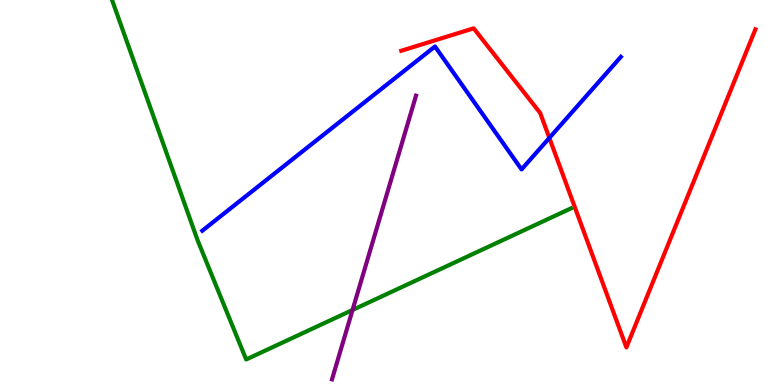[{'lines': ['blue', 'red'], 'intersections': [{'x': 7.09, 'y': 6.42}]}, {'lines': ['green', 'red'], 'intersections': []}, {'lines': ['purple', 'red'], 'intersections': []}, {'lines': ['blue', 'green'], 'intersections': []}, {'lines': ['blue', 'purple'], 'intersections': []}, {'lines': ['green', 'purple'], 'intersections': [{'x': 4.55, 'y': 1.95}]}]